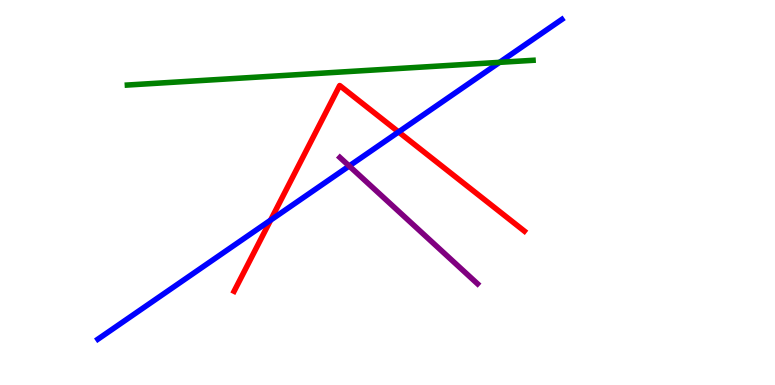[{'lines': ['blue', 'red'], 'intersections': [{'x': 3.49, 'y': 4.28}, {'x': 5.14, 'y': 6.57}]}, {'lines': ['green', 'red'], 'intersections': []}, {'lines': ['purple', 'red'], 'intersections': []}, {'lines': ['blue', 'green'], 'intersections': [{'x': 6.45, 'y': 8.38}]}, {'lines': ['blue', 'purple'], 'intersections': [{'x': 4.51, 'y': 5.69}]}, {'lines': ['green', 'purple'], 'intersections': []}]